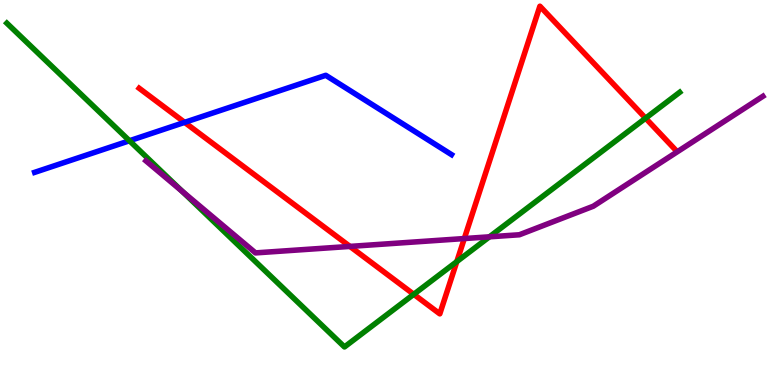[{'lines': ['blue', 'red'], 'intersections': [{'x': 2.38, 'y': 6.82}]}, {'lines': ['green', 'red'], 'intersections': [{'x': 5.34, 'y': 2.36}, {'x': 5.89, 'y': 3.21}, {'x': 8.33, 'y': 6.93}]}, {'lines': ['purple', 'red'], 'intersections': [{'x': 4.52, 'y': 3.6}, {'x': 5.99, 'y': 3.8}]}, {'lines': ['blue', 'green'], 'intersections': [{'x': 1.67, 'y': 6.34}]}, {'lines': ['blue', 'purple'], 'intersections': []}, {'lines': ['green', 'purple'], 'intersections': [{'x': 2.35, 'y': 5.03}, {'x': 6.32, 'y': 3.85}]}]